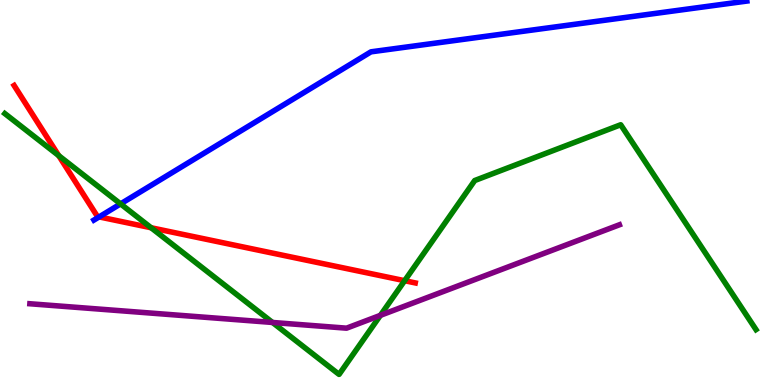[{'lines': ['blue', 'red'], 'intersections': [{'x': 1.28, 'y': 4.37}]}, {'lines': ['green', 'red'], 'intersections': [{'x': 0.758, 'y': 5.96}, {'x': 1.95, 'y': 4.08}, {'x': 5.22, 'y': 2.71}]}, {'lines': ['purple', 'red'], 'intersections': []}, {'lines': ['blue', 'green'], 'intersections': [{'x': 1.56, 'y': 4.7}]}, {'lines': ['blue', 'purple'], 'intersections': []}, {'lines': ['green', 'purple'], 'intersections': [{'x': 3.52, 'y': 1.62}, {'x': 4.91, 'y': 1.81}]}]